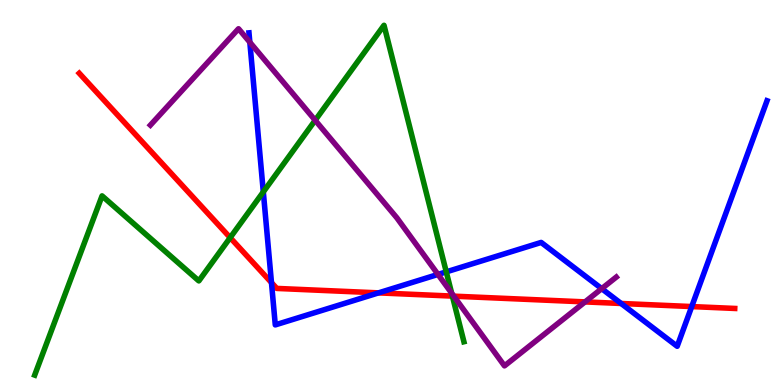[{'lines': ['blue', 'red'], 'intersections': [{'x': 3.5, 'y': 2.66}, {'x': 4.88, 'y': 2.39}, {'x': 8.01, 'y': 2.12}, {'x': 8.93, 'y': 2.04}]}, {'lines': ['green', 'red'], 'intersections': [{'x': 2.97, 'y': 3.83}, {'x': 5.84, 'y': 2.31}]}, {'lines': ['purple', 'red'], 'intersections': [{'x': 5.86, 'y': 2.31}, {'x': 7.55, 'y': 2.16}]}, {'lines': ['blue', 'green'], 'intersections': [{'x': 3.4, 'y': 5.02}, {'x': 5.76, 'y': 2.94}]}, {'lines': ['blue', 'purple'], 'intersections': [{'x': 3.22, 'y': 8.9}, {'x': 5.65, 'y': 2.87}, {'x': 7.76, 'y': 2.5}]}, {'lines': ['green', 'purple'], 'intersections': [{'x': 4.07, 'y': 6.88}, {'x': 5.83, 'y': 2.38}]}]